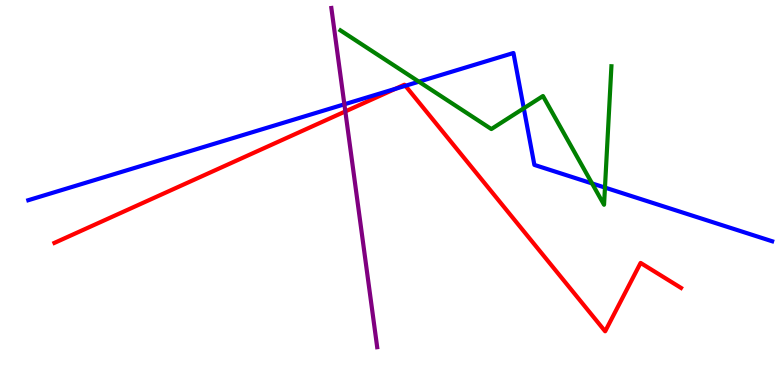[{'lines': ['blue', 'red'], 'intersections': [{'x': 5.1, 'y': 7.69}, {'x': 5.23, 'y': 7.77}]}, {'lines': ['green', 'red'], 'intersections': []}, {'lines': ['purple', 'red'], 'intersections': [{'x': 4.46, 'y': 7.11}]}, {'lines': ['blue', 'green'], 'intersections': [{'x': 5.41, 'y': 7.88}, {'x': 6.76, 'y': 7.19}, {'x': 7.64, 'y': 5.24}, {'x': 7.81, 'y': 5.13}]}, {'lines': ['blue', 'purple'], 'intersections': [{'x': 4.44, 'y': 7.29}]}, {'lines': ['green', 'purple'], 'intersections': []}]